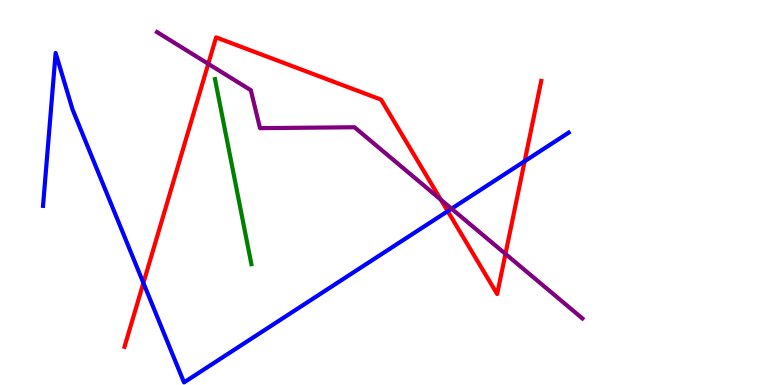[{'lines': ['blue', 'red'], 'intersections': [{'x': 1.85, 'y': 2.65}, {'x': 5.78, 'y': 4.51}, {'x': 6.77, 'y': 5.81}]}, {'lines': ['green', 'red'], 'intersections': []}, {'lines': ['purple', 'red'], 'intersections': [{'x': 2.69, 'y': 8.34}, {'x': 5.69, 'y': 4.81}, {'x': 6.52, 'y': 3.41}]}, {'lines': ['blue', 'green'], 'intersections': []}, {'lines': ['blue', 'purple'], 'intersections': [{'x': 5.83, 'y': 4.58}]}, {'lines': ['green', 'purple'], 'intersections': []}]